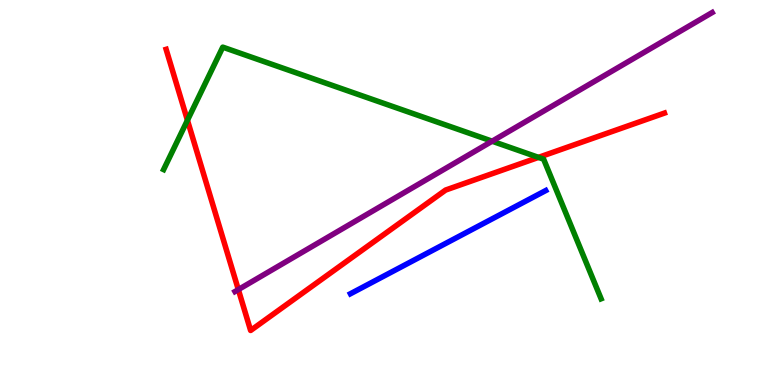[{'lines': ['blue', 'red'], 'intersections': []}, {'lines': ['green', 'red'], 'intersections': [{'x': 2.42, 'y': 6.88}, {'x': 6.95, 'y': 5.91}]}, {'lines': ['purple', 'red'], 'intersections': [{'x': 3.08, 'y': 2.48}]}, {'lines': ['blue', 'green'], 'intersections': []}, {'lines': ['blue', 'purple'], 'intersections': []}, {'lines': ['green', 'purple'], 'intersections': [{'x': 6.35, 'y': 6.33}]}]